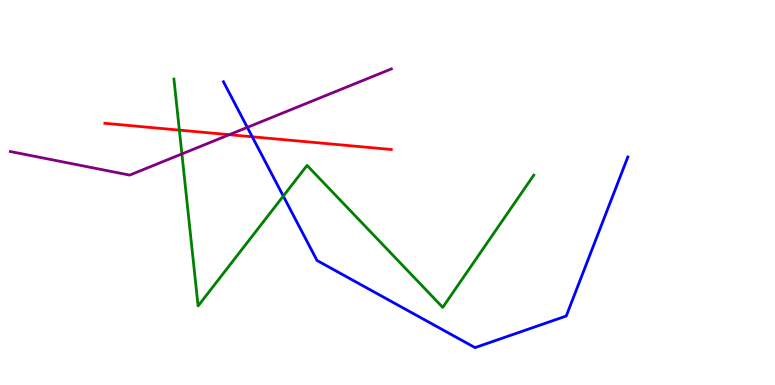[{'lines': ['blue', 'red'], 'intersections': [{'x': 3.25, 'y': 6.45}]}, {'lines': ['green', 'red'], 'intersections': [{'x': 2.31, 'y': 6.62}]}, {'lines': ['purple', 'red'], 'intersections': [{'x': 2.96, 'y': 6.5}]}, {'lines': ['blue', 'green'], 'intersections': [{'x': 3.66, 'y': 4.91}]}, {'lines': ['blue', 'purple'], 'intersections': [{'x': 3.19, 'y': 6.69}]}, {'lines': ['green', 'purple'], 'intersections': [{'x': 2.35, 'y': 6.0}]}]